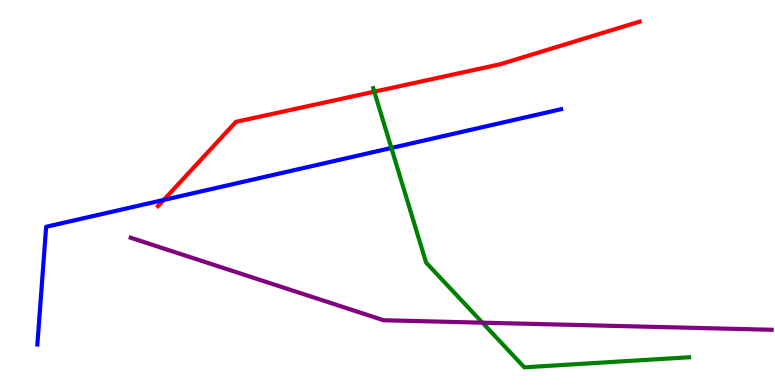[{'lines': ['blue', 'red'], 'intersections': [{'x': 2.11, 'y': 4.81}]}, {'lines': ['green', 'red'], 'intersections': [{'x': 4.83, 'y': 7.62}]}, {'lines': ['purple', 'red'], 'intersections': []}, {'lines': ['blue', 'green'], 'intersections': [{'x': 5.05, 'y': 6.16}]}, {'lines': ['blue', 'purple'], 'intersections': []}, {'lines': ['green', 'purple'], 'intersections': [{'x': 6.23, 'y': 1.62}]}]